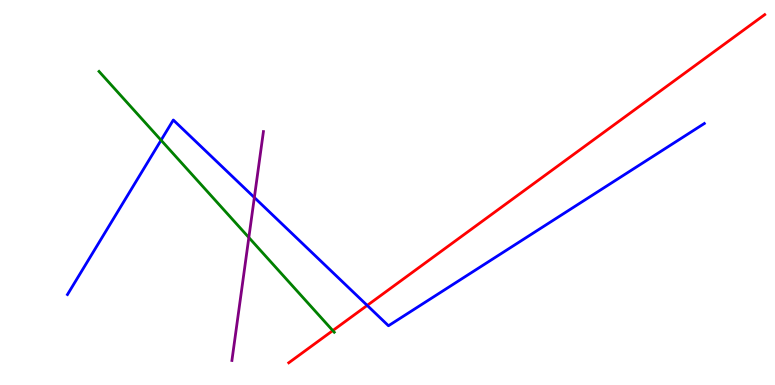[{'lines': ['blue', 'red'], 'intersections': [{'x': 4.74, 'y': 2.07}]}, {'lines': ['green', 'red'], 'intersections': [{'x': 4.29, 'y': 1.41}]}, {'lines': ['purple', 'red'], 'intersections': []}, {'lines': ['blue', 'green'], 'intersections': [{'x': 2.08, 'y': 6.36}]}, {'lines': ['blue', 'purple'], 'intersections': [{'x': 3.28, 'y': 4.87}]}, {'lines': ['green', 'purple'], 'intersections': [{'x': 3.21, 'y': 3.83}]}]